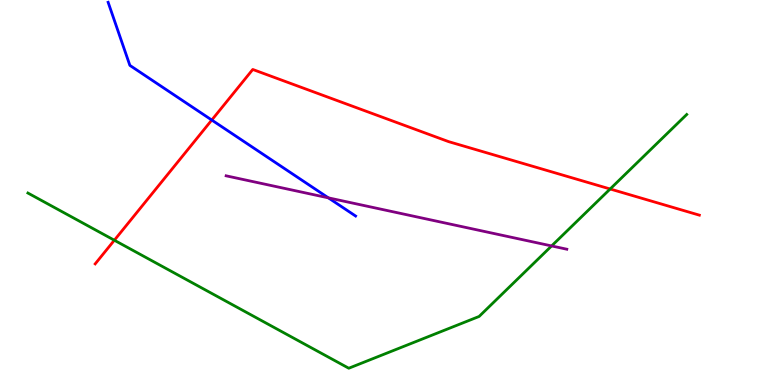[{'lines': ['blue', 'red'], 'intersections': [{'x': 2.73, 'y': 6.88}]}, {'lines': ['green', 'red'], 'intersections': [{'x': 1.48, 'y': 3.76}, {'x': 7.87, 'y': 5.09}]}, {'lines': ['purple', 'red'], 'intersections': []}, {'lines': ['blue', 'green'], 'intersections': []}, {'lines': ['blue', 'purple'], 'intersections': [{'x': 4.24, 'y': 4.86}]}, {'lines': ['green', 'purple'], 'intersections': [{'x': 7.12, 'y': 3.61}]}]